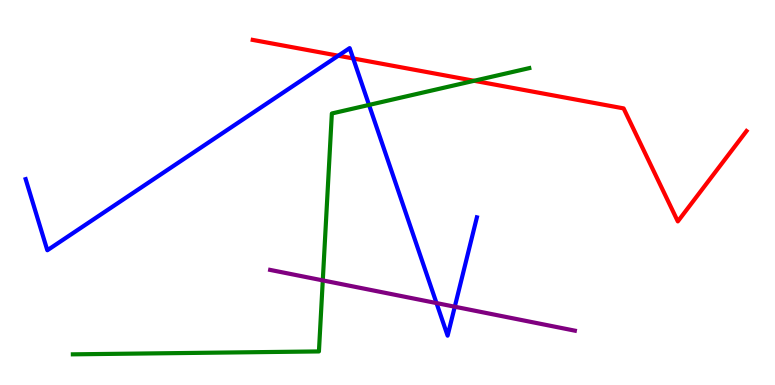[{'lines': ['blue', 'red'], 'intersections': [{'x': 4.37, 'y': 8.55}, {'x': 4.56, 'y': 8.48}]}, {'lines': ['green', 'red'], 'intersections': [{'x': 6.12, 'y': 7.9}]}, {'lines': ['purple', 'red'], 'intersections': []}, {'lines': ['blue', 'green'], 'intersections': [{'x': 4.76, 'y': 7.27}]}, {'lines': ['blue', 'purple'], 'intersections': [{'x': 5.63, 'y': 2.13}, {'x': 5.87, 'y': 2.03}]}, {'lines': ['green', 'purple'], 'intersections': [{'x': 4.16, 'y': 2.72}]}]